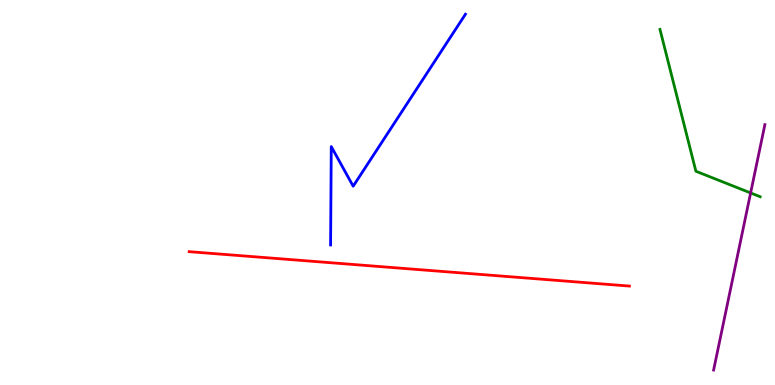[{'lines': ['blue', 'red'], 'intersections': []}, {'lines': ['green', 'red'], 'intersections': []}, {'lines': ['purple', 'red'], 'intersections': []}, {'lines': ['blue', 'green'], 'intersections': []}, {'lines': ['blue', 'purple'], 'intersections': []}, {'lines': ['green', 'purple'], 'intersections': [{'x': 9.69, 'y': 4.99}]}]